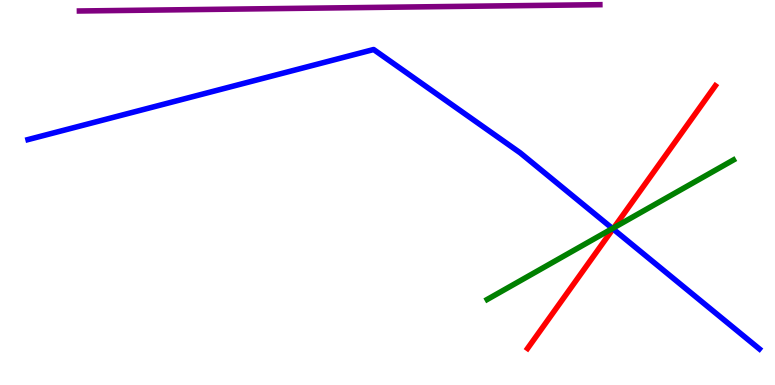[{'lines': ['blue', 'red'], 'intersections': [{'x': 7.91, 'y': 4.05}]}, {'lines': ['green', 'red'], 'intersections': [{'x': 7.92, 'y': 4.09}]}, {'lines': ['purple', 'red'], 'intersections': []}, {'lines': ['blue', 'green'], 'intersections': [{'x': 7.9, 'y': 4.07}]}, {'lines': ['blue', 'purple'], 'intersections': []}, {'lines': ['green', 'purple'], 'intersections': []}]